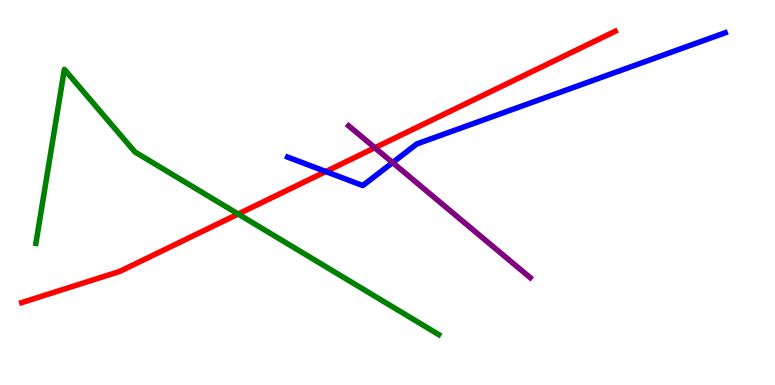[{'lines': ['blue', 'red'], 'intersections': [{'x': 4.2, 'y': 5.54}]}, {'lines': ['green', 'red'], 'intersections': [{'x': 3.07, 'y': 4.44}]}, {'lines': ['purple', 'red'], 'intersections': [{'x': 4.84, 'y': 6.16}]}, {'lines': ['blue', 'green'], 'intersections': []}, {'lines': ['blue', 'purple'], 'intersections': [{'x': 5.07, 'y': 5.78}]}, {'lines': ['green', 'purple'], 'intersections': []}]